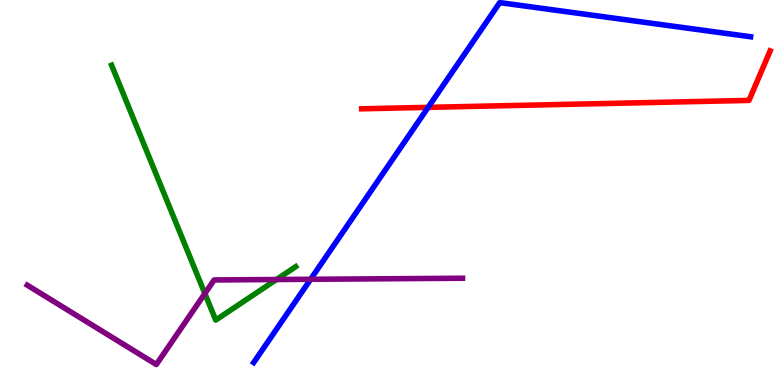[{'lines': ['blue', 'red'], 'intersections': [{'x': 5.52, 'y': 7.21}]}, {'lines': ['green', 'red'], 'intersections': []}, {'lines': ['purple', 'red'], 'intersections': []}, {'lines': ['blue', 'green'], 'intersections': []}, {'lines': ['blue', 'purple'], 'intersections': [{'x': 4.01, 'y': 2.75}]}, {'lines': ['green', 'purple'], 'intersections': [{'x': 2.64, 'y': 2.38}, {'x': 3.57, 'y': 2.74}]}]